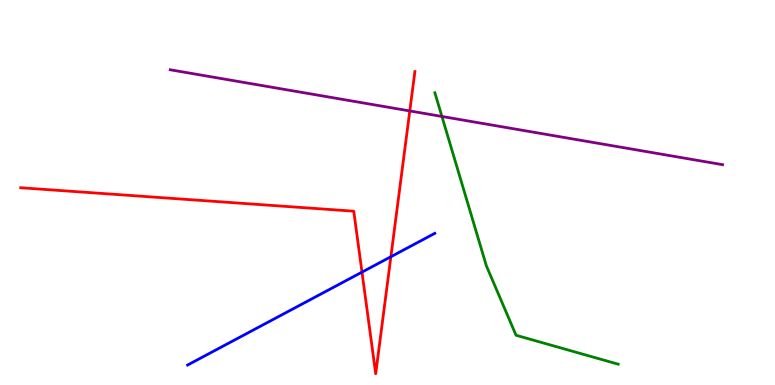[{'lines': ['blue', 'red'], 'intersections': [{'x': 4.67, 'y': 2.93}, {'x': 5.04, 'y': 3.33}]}, {'lines': ['green', 'red'], 'intersections': []}, {'lines': ['purple', 'red'], 'intersections': [{'x': 5.29, 'y': 7.12}]}, {'lines': ['blue', 'green'], 'intersections': []}, {'lines': ['blue', 'purple'], 'intersections': []}, {'lines': ['green', 'purple'], 'intersections': [{'x': 5.7, 'y': 6.98}]}]